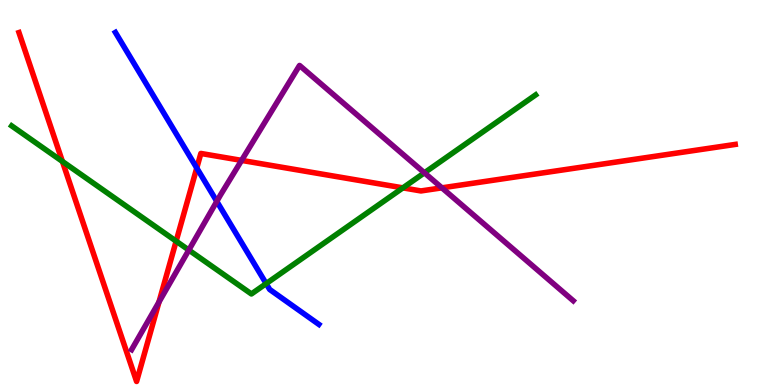[{'lines': ['blue', 'red'], 'intersections': [{'x': 2.54, 'y': 5.64}]}, {'lines': ['green', 'red'], 'intersections': [{'x': 0.805, 'y': 5.81}, {'x': 2.27, 'y': 3.74}, {'x': 5.2, 'y': 5.12}]}, {'lines': ['purple', 'red'], 'intersections': [{'x': 2.05, 'y': 2.16}, {'x': 3.12, 'y': 5.83}, {'x': 5.7, 'y': 5.12}]}, {'lines': ['blue', 'green'], 'intersections': [{'x': 3.43, 'y': 2.63}]}, {'lines': ['blue', 'purple'], 'intersections': [{'x': 2.8, 'y': 4.77}]}, {'lines': ['green', 'purple'], 'intersections': [{'x': 2.44, 'y': 3.5}, {'x': 5.48, 'y': 5.51}]}]